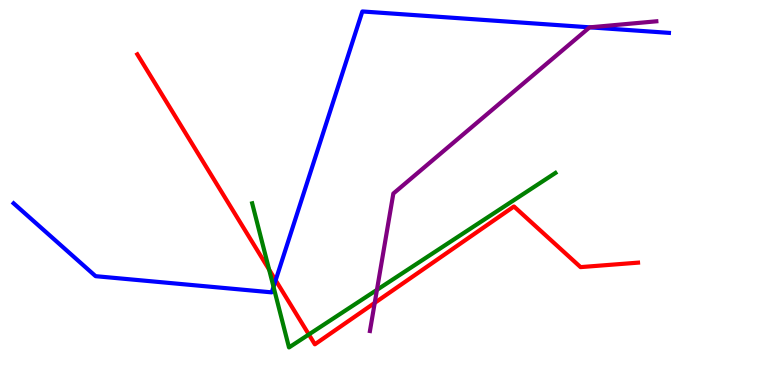[{'lines': ['blue', 'red'], 'intersections': [{'x': 3.56, 'y': 2.72}]}, {'lines': ['green', 'red'], 'intersections': [{'x': 3.47, 'y': 3.0}, {'x': 3.98, 'y': 1.31}]}, {'lines': ['purple', 'red'], 'intersections': [{'x': 4.84, 'y': 2.13}]}, {'lines': ['blue', 'green'], 'intersections': [{'x': 3.53, 'y': 2.55}]}, {'lines': ['blue', 'purple'], 'intersections': [{'x': 7.61, 'y': 9.29}]}, {'lines': ['green', 'purple'], 'intersections': [{'x': 4.86, 'y': 2.47}]}]